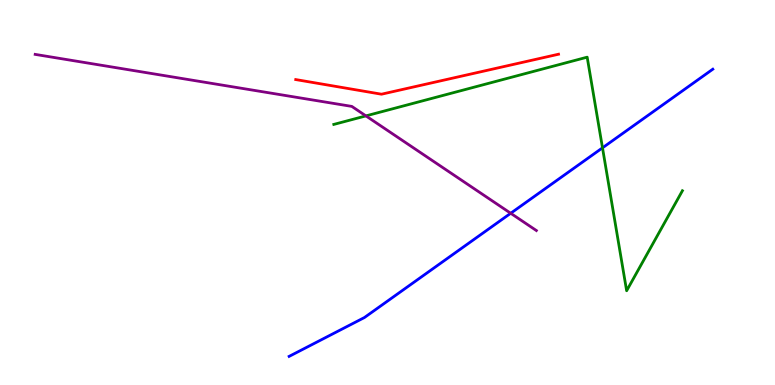[{'lines': ['blue', 'red'], 'intersections': []}, {'lines': ['green', 'red'], 'intersections': []}, {'lines': ['purple', 'red'], 'intersections': []}, {'lines': ['blue', 'green'], 'intersections': [{'x': 7.77, 'y': 6.16}]}, {'lines': ['blue', 'purple'], 'intersections': [{'x': 6.59, 'y': 4.46}]}, {'lines': ['green', 'purple'], 'intersections': [{'x': 4.72, 'y': 6.99}]}]